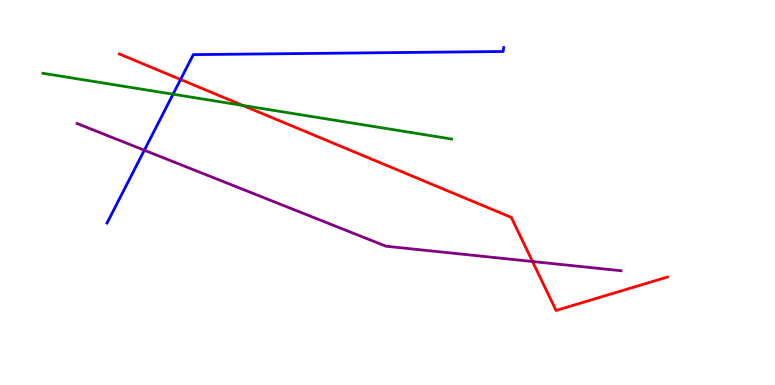[{'lines': ['blue', 'red'], 'intersections': [{'x': 2.33, 'y': 7.94}]}, {'lines': ['green', 'red'], 'intersections': [{'x': 3.13, 'y': 7.26}]}, {'lines': ['purple', 'red'], 'intersections': [{'x': 6.87, 'y': 3.21}]}, {'lines': ['blue', 'green'], 'intersections': [{'x': 2.23, 'y': 7.55}]}, {'lines': ['blue', 'purple'], 'intersections': [{'x': 1.86, 'y': 6.1}]}, {'lines': ['green', 'purple'], 'intersections': []}]